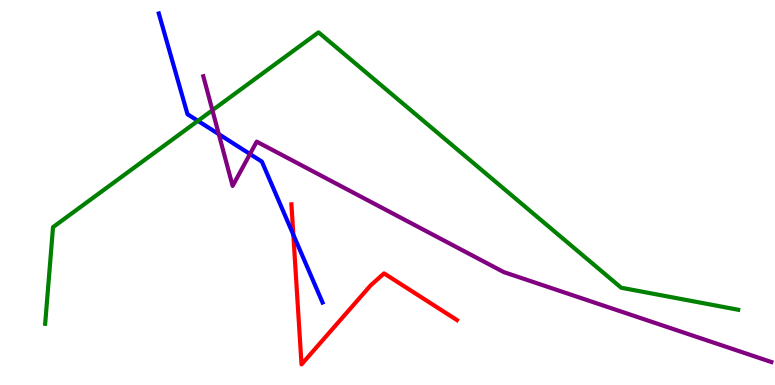[{'lines': ['blue', 'red'], 'intersections': [{'x': 3.78, 'y': 3.9}]}, {'lines': ['green', 'red'], 'intersections': []}, {'lines': ['purple', 'red'], 'intersections': []}, {'lines': ['blue', 'green'], 'intersections': [{'x': 2.55, 'y': 6.86}]}, {'lines': ['blue', 'purple'], 'intersections': [{'x': 2.82, 'y': 6.52}, {'x': 3.23, 'y': 6.0}]}, {'lines': ['green', 'purple'], 'intersections': [{'x': 2.74, 'y': 7.14}]}]